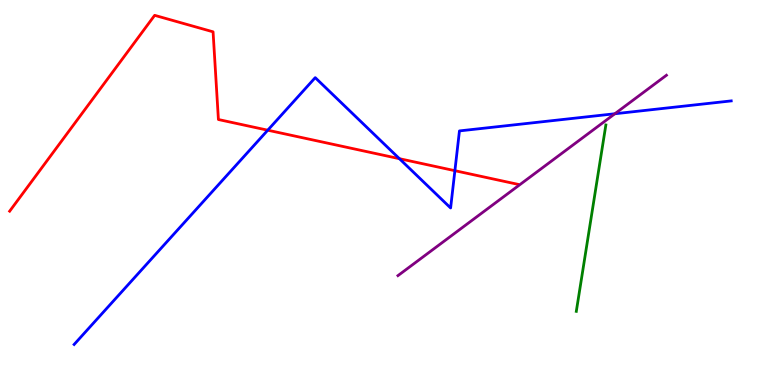[{'lines': ['blue', 'red'], 'intersections': [{'x': 3.45, 'y': 6.62}, {'x': 5.15, 'y': 5.88}, {'x': 5.87, 'y': 5.57}]}, {'lines': ['green', 'red'], 'intersections': []}, {'lines': ['purple', 'red'], 'intersections': []}, {'lines': ['blue', 'green'], 'intersections': []}, {'lines': ['blue', 'purple'], 'intersections': [{'x': 7.93, 'y': 7.05}]}, {'lines': ['green', 'purple'], 'intersections': []}]